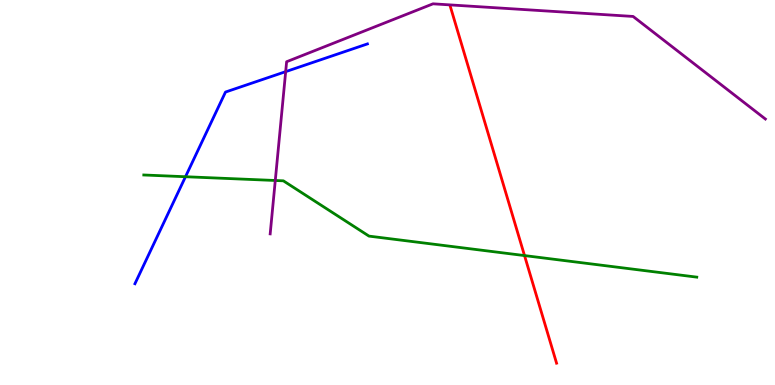[{'lines': ['blue', 'red'], 'intersections': []}, {'lines': ['green', 'red'], 'intersections': [{'x': 6.77, 'y': 3.36}]}, {'lines': ['purple', 'red'], 'intersections': []}, {'lines': ['blue', 'green'], 'intersections': [{'x': 2.39, 'y': 5.41}]}, {'lines': ['blue', 'purple'], 'intersections': [{'x': 3.69, 'y': 8.14}]}, {'lines': ['green', 'purple'], 'intersections': [{'x': 3.55, 'y': 5.31}]}]